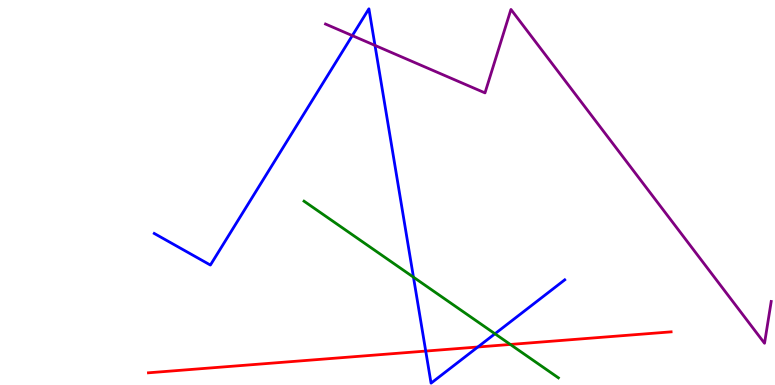[{'lines': ['blue', 'red'], 'intersections': [{'x': 5.49, 'y': 0.881}, {'x': 6.17, 'y': 0.987}]}, {'lines': ['green', 'red'], 'intersections': [{'x': 6.58, 'y': 1.05}]}, {'lines': ['purple', 'red'], 'intersections': []}, {'lines': ['blue', 'green'], 'intersections': [{'x': 5.34, 'y': 2.8}, {'x': 6.39, 'y': 1.33}]}, {'lines': ['blue', 'purple'], 'intersections': [{'x': 4.55, 'y': 9.07}, {'x': 4.84, 'y': 8.82}]}, {'lines': ['green', 'purple'], 'intersections': []}]